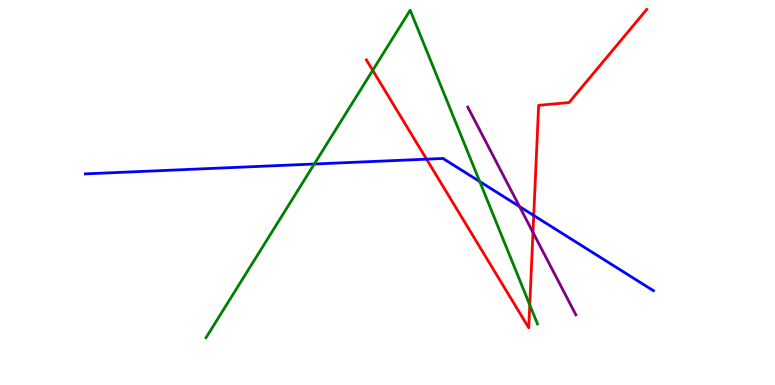[{'lines': ['blue', 'red'], 'intersections': [{'x': 5.5, 'y': 5.87}, {'x': 6.89, 'y': 4.4}]}, {'lines': ['green', 'red'], 'intersections': [{'x': 4.81, 'y': 8.17}, {'x': 6.84, 'y': 2.08}]}, {'lines': ['purple', 'red'], 'intersections': [{'x': 6.88, 'y': 3.96}]}, {'lines': ['blue', 'green'], 'intersections': [{'x': 4.06, 'y': 5.74}, {'x': 6.19, 'y': 5.28}]}, {'lines': ['blue', 'purple'], 'intersections': [{'x': 6.7, 'y': 4.63}]}, {'lines': ['green', 'purple'], 'intersections': []}]